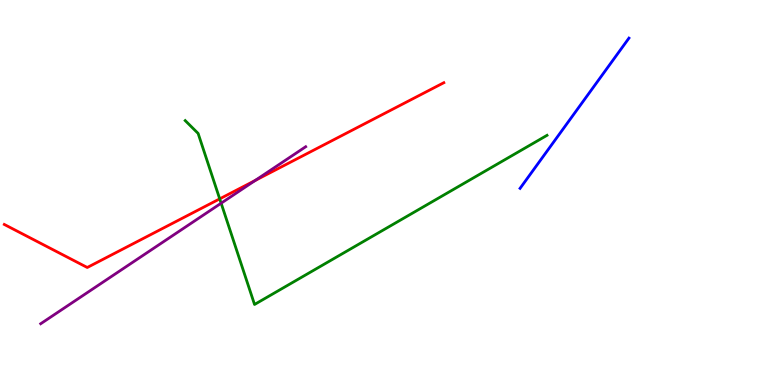[{'lines': ['blue', 'red'], 'intersections': []}, {'lines': ['green', 'red'], 'intersections': [{'x': 2.83, 'y': 4.83}]}, {'lines': ['purple', 'red'], 'intersections': [{'x': 3.29, 'y': 5.31}]}, {'lines': ['blue', 'green'], 'intersections': []}, {'lines': ['blue', 'purple'], 'intersections': []}, {'lines': ['green', 'purple'], 'intersections': [{'x': 2.85, 'y': 4.72}]}]